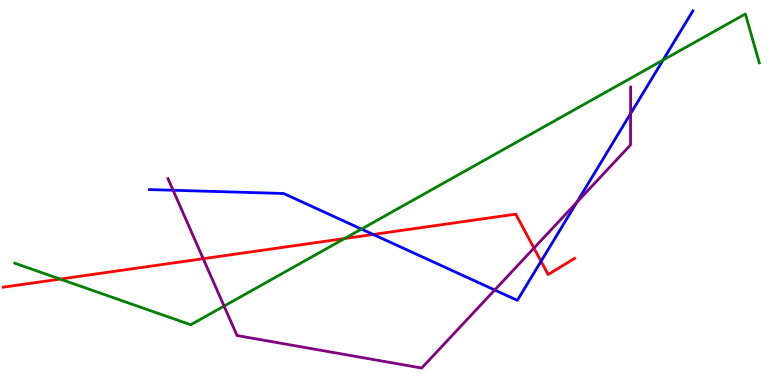[{'lines': ['blue', 'red'], 'intersections': [{'x': 4.82, 'y': 3.91}, {'x': 6.98, 'y': 3.21}]}, {'lines': ['green', 'red'], 'intersections': [{'x': 0.776, 'y': 2.75}, {'x': 4.45, 'y': 3.8}]}, {'lines': ['purple', 'red'], 'intersections': [{'x': 2.62, 'y': 3.28}, {'x': 6.89, 'y': 3.56}]}, {'lines': ['blue', 'green'], 'intersections': [{'x': 4.66, 'y': 4.05}, {'x': 8.56, 'y': 8.44}]}, {'lines': ['blue', 'purple'], 'intersections': [{'x': 2.23, 'y': 5.06}, {'x': 6.38, 'y': 2.47}, {'x': 7.44, 'y': 4.74}, {'x': 8.14, 'y': 7.05}]}, {'lines': ['green', 'purple'], 'intersections': [{'x': 2.89, 'y': 2.05}]}]